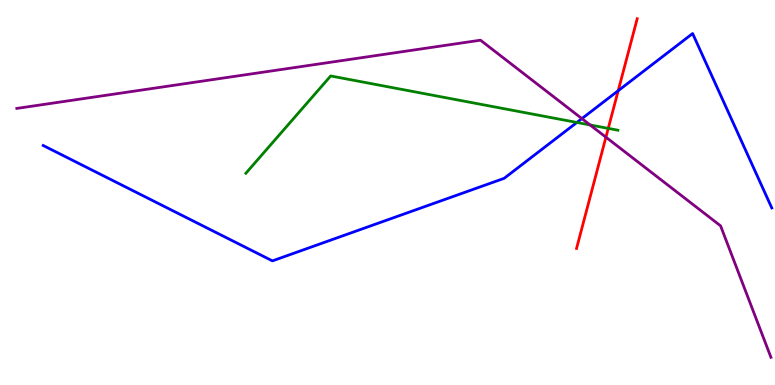[{'lines': ['blue', 'red'], 'intersections': [{'x': 7.98, 'y': 7.64}]}, {'lines': ['green', 'red'], 'intersections': [{'x': 7.85, 'y': 6.67}]}, {'lines': ['purple', 'red'], 'intersections': [{'x': 7.82, 'y': 6.44}]}, {'lines': ['blue', 'green'], 'intersections': [{'x': 7.44, 'y': 6.82}]}, {'lines': ['blue', 'purple'], 'intersections': [{'x': 7.51, 'y': 6.92}]}, {'lines': ['green', 'purple'], 'intersections': [{'x': 7.61, 'y': 6.75}]}]